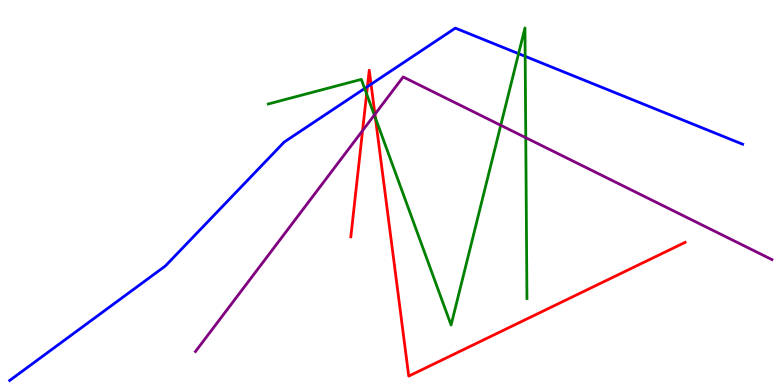[{'lines': ['blue', 'red'], 'intersections': [{'x': 4.74, 'y': 7.75}, {'x': 4.79, 'y': 7.81}]}, {'lines': ['green', 'red'], 'intersections': [{'x': 4.73, 'y': 7.56}, {'x': 4.84, 'y': 6.94}]}, {'lines': ['purple', 'red'], 'intersections': [{'x': 4.68, 'y': 6.61}, {'x': 4.84, 'y': 7.03}]}, {'lines': ['blue', 'green'], 'intersections': [{'x': 4.71, 'y': 7.7}, {'x': 6.69, 'y': 8.61}, {'x': 6.78, 'y': 8.54}]}, {'lines': ['blue', 'purple'], 'intersections': []}, {'lines': ['green', 'purple'], 'intersections': [{'x': 4.83, 'y': 7.01}, {'x': 6.46, 'y': 6.75}, {'x': 6.78, 'y': 6.42}]}]